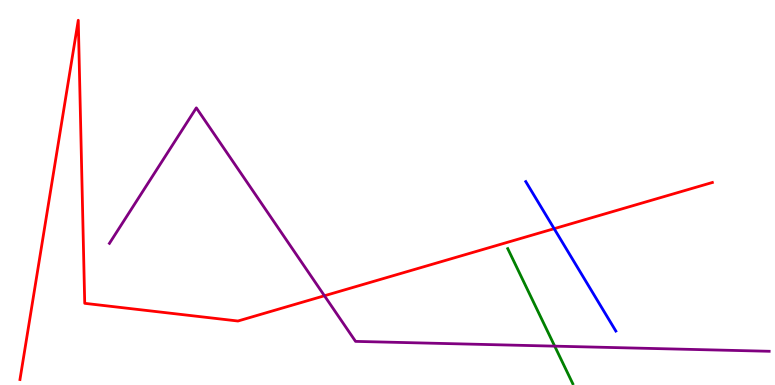[{'lines': ['blue', 'red'], 'intersections': [{'x': 7.15, 'y': 4.06}]}, {'lines': ['green', 'red'], 'intersections': []}, {'lines': ['purple', 'red'], 'intersections': [{'x': 4.19, 'y': 2.32}]}, {'lines': ['blue', 'green'], 'intersections': []}, {'lines': ['blue', 'purple'], 'intersections': []}, {'lines': ['green', 'purple'], 'intersections': [{'x': 7.16, 'y': 1.01}]}]